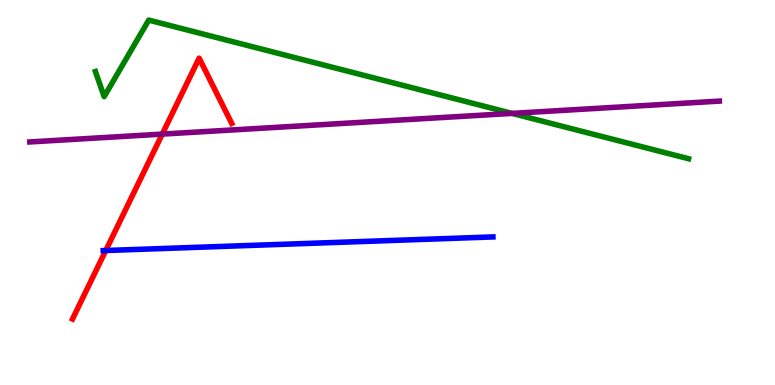[{'lines': ['blue', 'red'], 'intersections': [{'x': 1.36, 'y': 3.49}]}, {'lines': ['green', 'red'], 'intersections': []}, {'lines': ['purple', 'red'], 'intersections': [{'x': 2.09, 'y': 6.52}]}, {'lines': ['blue', 'green'], 'intersections': []}, {'lines': ['blue', 'purple'], 'intersections': []}, {'lines': ['green', 'purple'], 'intersections': [{'x': 6.61, 'y': 7.05}]}]